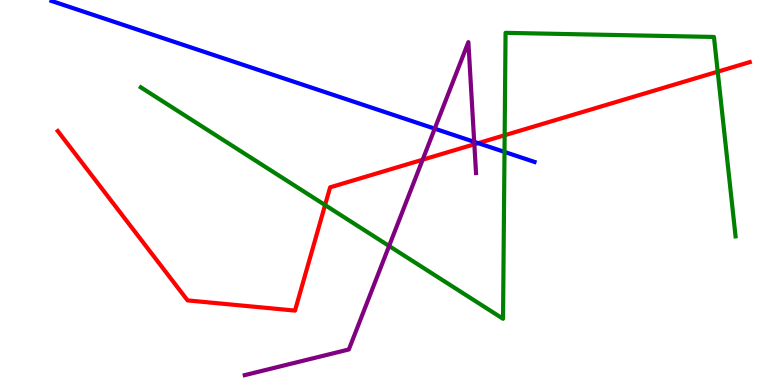[{'lines': ['blue', 'red'], 'intersections': [{'x': 6.17, 'y': 6.28}]}, {'lines': ['green', 'red'], 'intersections': [{'x': 4.19, 'y': 4.67}, {'x': 6.51, 'y': 6.49}, {'x': 9.26, 'y': 8.14}]}, {'lines': ['purple', 'red'], 'intersections': [{'x': 5.45, 'y': 5.85}, {'x': 6.12, 'y': 6.25}]}, {'lines': ['blue', 'green'], 'intersections': [{'x': 6.51, 'y': 6.05}]}, {'lines': ['blue', 'purple'], 'intersections': [{'x': 5.61, 'y': 6.66}, {'x': 6.12, 'y': 6.32}]}, {'lines': ['green', 'purple'], 'intersections': [{'x': 5.02, 'y': 3.61}]}]